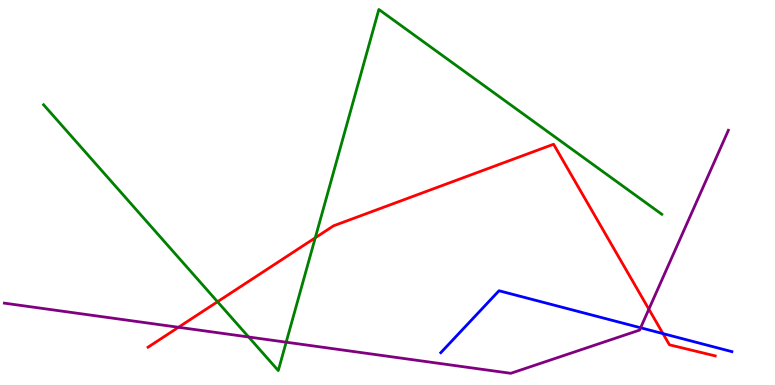[{'lines': ['blue', 'red'], 'intersections': [{'x': 8.55, 'y': 1.33}]}, {'lines': ['green', 'red'], 'intersections': [{'x': 2.81, 'y': 2.16}, {'x': 4.07, 'y': 3.82}]}, {'lines': ['purple', 'red'], 'intersections': [{'x': 2.3, 'y': 1.5}, {'x': 8.37, 'y': 1.97}]}, {'lines': ['blue', 'green'], 'intersections': []}, {'lines': ['blue', 'purple'], 'intersections': [{'x': 8.27, 'y': 1.49}]}, {'lines': ['green', 'purple'], 'intersections': [{'x': 3.21, 'y': 1.25}, {'x': 3.69, 'y': 1.11}]}]